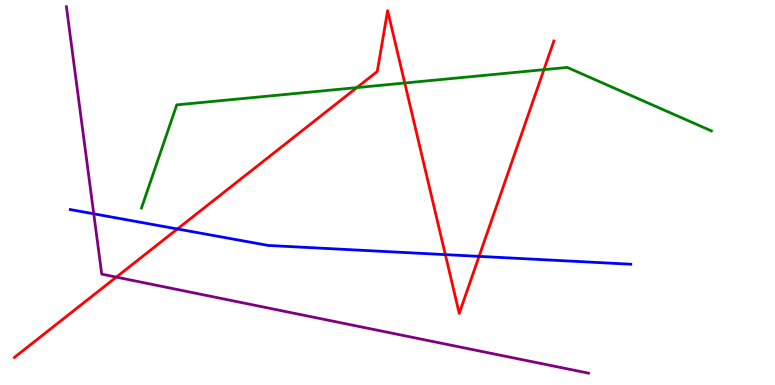[{'lines': ['blue', 'red'], 'intersections': [{'x': 2.29, 'y': 4.05}, {'x': 5.75, 'y': 3.39}, {'x': 6.18, 'y': 3.34}]}, {'lines': ['green', 'red'], 'intersections': [{'x': 4.6, 'y': 7.72}, {'x': 5.22, 'y': 7.84}, {'x': 7.02, 'y': 8.19}]}, {'lines': ['purple', 'red'], 'intersections': [{'x': 1.5, 'y': 2.8}]}, {'lines': ['blue', 'green'], 'intersections': []}, {'lines': ['blue', 'purple'], 'intersections': [{'x': 1.21, 'y': 4.45}]}, {'lines': ['green', 'purple'], 'intersections': []}]